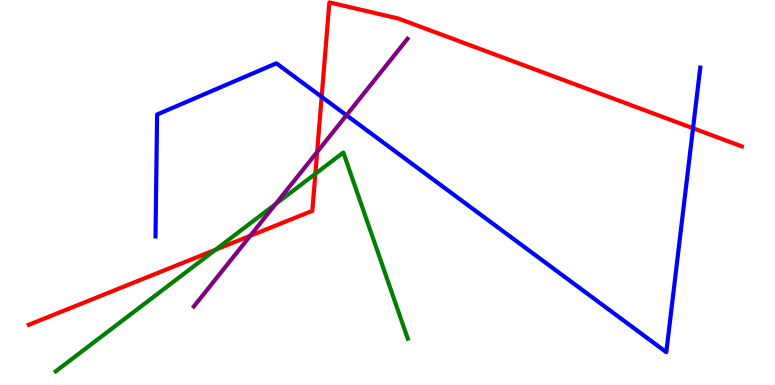[{'lines': ['blue', 'red'], 'intersections': [{'x': 4.15, 'y': 7.48}, {'x': 8.94, 'y': 6.67}]}, {'lines': ['green', 'red'], 'intersections': [{'x': 2.78, 'y': 3.51}, {'x': 4.07, 'y': 5.49}]}, {'lines': ['purple', 'red'], 'intersections': [{'x': 3.23, 'y': 3.88}, {'x': 4.09, 'y': 6.05}]}, {'lines': ['blue', 'green'], 'intersections': []}, {'lines': ['blue', 'purple'], 'intersections': [{'x': 4.47, 'y': 7.01}]}, {'lines': ['green', 'purple'], 'intersections': [{'x': 3.56, 'y': 4.7}]}]